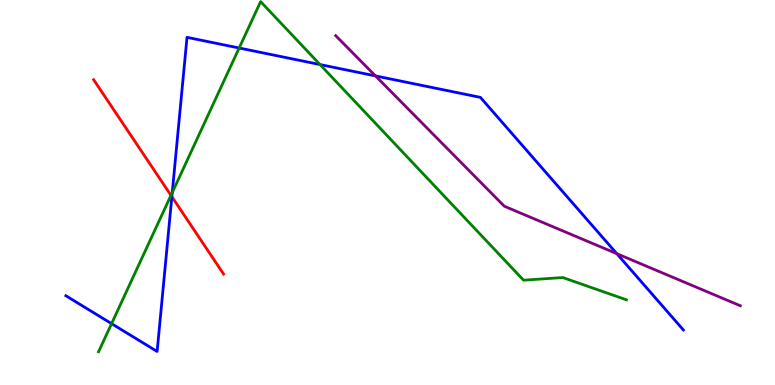[{'lines': ['blue', 'red'], 'intersections': [{'x': 2.22, 'y': 4.89}]}, {'lines': ['green', 'red'], 'intersections': [{'x': 2.21, 'y': 4.93}]}, {'lines': ['purple', 'red'], 'intersections': []}, {'lines': ['blue', 'green'], 'intersections': [{'x': 1.44, 'y': 1.59}, {'x': 2.22, 'y': 5.0}, {'x': 3.09, 'y': 8.75}, {'x': 4.13, 'y': 8.32}]}, {'lines': ['blue', 'purple'], 'intersections': [{'x': 4.84, 'y': 8.03}, {'x': 7.96, 'y': 3.41}]}, {'lines': ['green', 'purple'], 'intersections': []}]